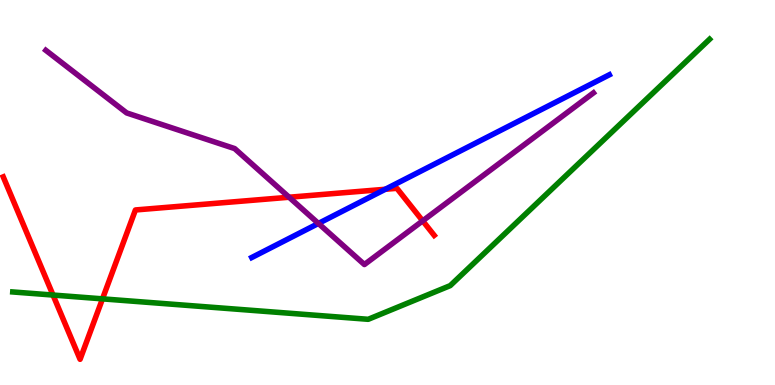[{'lines': ['blue', 'red'], 'intersections': [{'x': 4.97, 'y': 5.08}]}, {'lines': ['green', 'red'], 'intersections': [{'x': 0.684, 'y': 2.34}, {'x': 1.32, 'y': 2.24}]}, {'lines': ['purple', 'red'], 'intersections': [{'x': 3.73, 'y': 4.88}, {'x': 5.45, 'y': 4.26}]}, {'lines': ['blue', 'green'], 'intersections': []}, {'lines': ['blue', 'purple'], 'intersections': [{'x': 4.11, 'y': 4.2}]}, {'lines': ['green', 'purple'], 'intersections': []}]